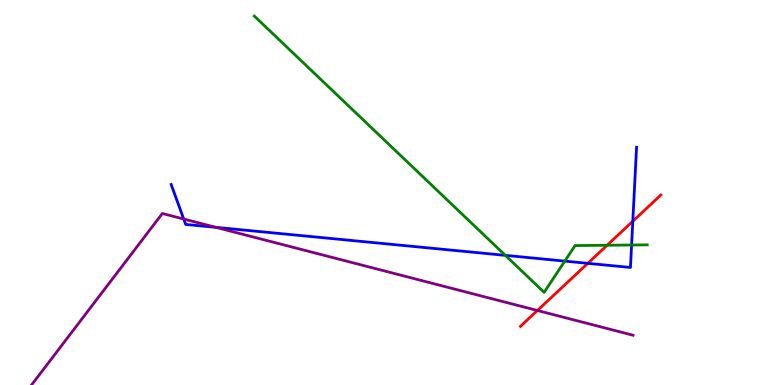[{'lines': ['blue', 'red'], 'intersections': [{'x': 7.58, 'y': 3.16}, {'x': 8.17, 'y': 4.25}]}, {'lines': ['green', 'red'], 'intersections': [{'x': 7.83, 'y': 3.63}]}, {'lines': ['purple', 'red'], 'intersections': [{'x': 6.93, 'y': 1.94}]}, {'lines': ['blue', 'green'], 'intersections': [{'x': 6.52, 'y': 3.37}, {'x': 7.29, 'y': 3.22}, {'x': 8.15, 'y': 3.64}]}, {'lines': ['blue', 'purple'], 'intersections': [{'x': 2.37, 'y': 4.31}, {'x': 2.79, 'y': 4.09}]}, {'lines': ['green', 'purple'], 'intersections': []}]